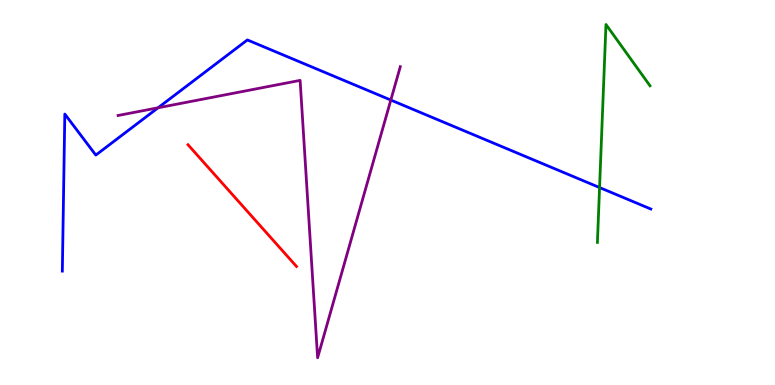[{'lines': ['blue', 'red'], 'intersections': []}, {'lines': ['green', 'red'], 'intersections': []}, {'lines': ['purple', 'red'], 'intersections': []}, {'lines': ['blue', 'green'], 'intersections': [{'x': 7.74, 'y': 5.13}]}, {'lines': ['blue', 'purple'], 'intersections': [{'x': 2.04, 'y': 7.2}, {'x': 5.04, 'y': 7.4}]}, {'lines': ['green', 'purple'], 'intersections': []}]